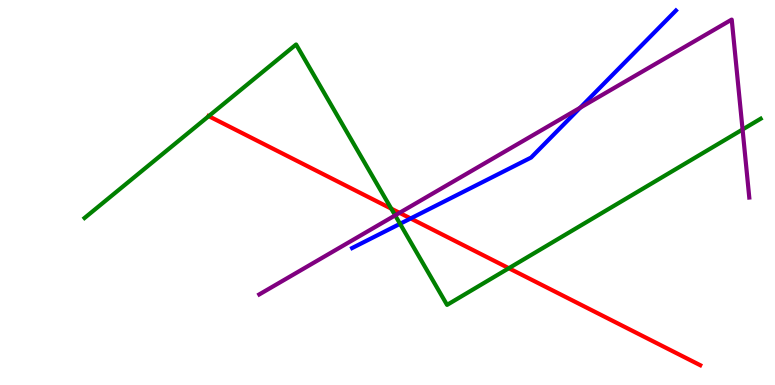[{'lines': ['blue', 'red'], 'intersections': [{'x': 5.3, 'y': 4.33}]}, {'lines': ['green', 'red'], 'intersections': [{'x': 2.69, 'y': 6.98}, {'x': 5.05, 'y': 4.58}, {'x': 6.57, 'y': 3.03}]}, {'lines': ['purple', 'red'], 'intersections': [{'x': 5.16, 'y': 4.47}]}, {'lines': ['blue', 'green'], 'intersections': [{'x': 5.16, 'y': 4.19}]}, {'lines': ['blue', 'purple'], 'intersections': [{'x': 7.49, 'y': 7.2}]}, {'lines': ['green', 'purple'], 'intersections': [{'x': 5.1, 'y': 4.41}, {'x': 9.58, 'y': 6.64}]}]